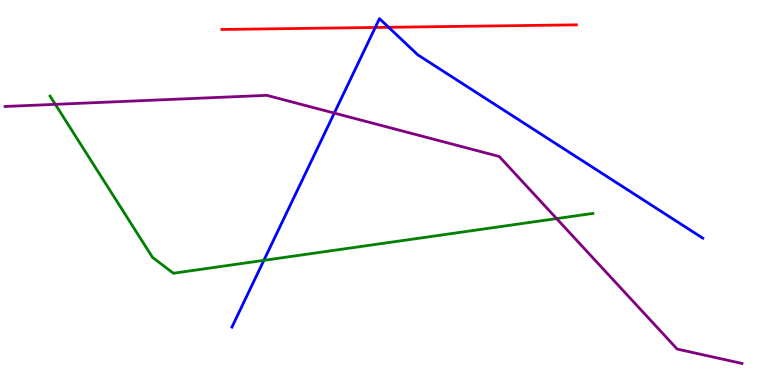[{'lines': ['blue', 'red'], 'intersections': [{'x': 4.84, 'y': 9.29}, {'x': 5.01, 'y': 9.29}]}, {'lines': ['green', 'red'], 'intersections': []}, {'lines': ['purple', 'red'], 'intersections': []}, {'lines': ['blue', 'green'], 'intersections': [{'x': 3.4, 'y': 3.24}]}, {'lines': ['blue', 'purple'], 'intersections': [{'x': 4.31, 'y': 7.06}]}, {'lines': ['green', 'purple'], 'intersections': [{'x': 0.714, 'y': 7.29}, {'x': 7.18, 'y': 4.32}]}]